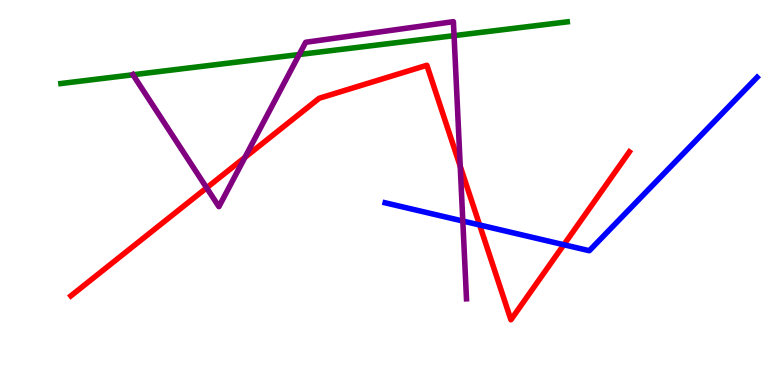[{'lines': ['blue', 'red'], 'intersections': [{'x': 6.19, 'y': 4.16}, {'x': 7.28, 'y': 3.64}]}, {'lines': ['green', 'red'], 'intersections': []}, {'lines': ['purple', 'red'], 'intersections': [{'x': 2.67, 'y': 5.12}, {'x': 3.16, 'y': 5.91}, {'x': 5.94, 'y': 5.68}]}, {'lines': ['blue', 'green'], 'intersections': []}, {'lines': ['blue', 'purple'], 'intersections': [{'x': 5.97, 'y': 4.26}]}, {'lines': ['green', 'purple'], 'intersections': [{'x': 1.72, 'y': 8.06}, {'x': 3.86, 'y': 8.58}, {'x': 5.86, 'y': 9.07}]}]